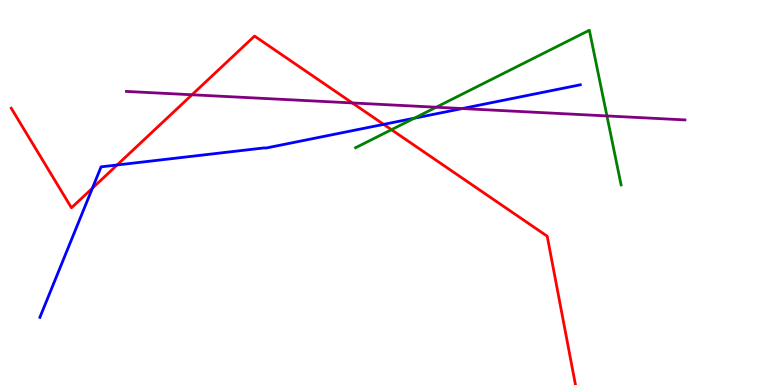[{'lines': ['blue', 'red'], 'intersections': [{'x': 1.19, 'y': 5.11}, {'x': 1.51, 'y': 5.71}, {'x': 4.95, 'y': 6.77}]}, {'lines': ['green', 'red'], 'intersections': [{'x': 5.05, 'y': 6.63}]}, {'lines': ['purple', 'red'], 'intersections': [{'x': 2.48, 'y': 7.54}, {'x': 4.55, 'y': 7.33}]}, {'lines': ['blue', 'green'], 'intersections': [{'x': 5.35, 'y': 6.93}]}, {'lines': ['blue', 'purple'], 'intersections': [{'x': 5.96, 'y': 7.18}]}, {'lines': ['green', 'purple'], 'intersections': [{'x': 5.63, 'y': 7.21}, {'x': 7.83, 'y': 6.99}]}]